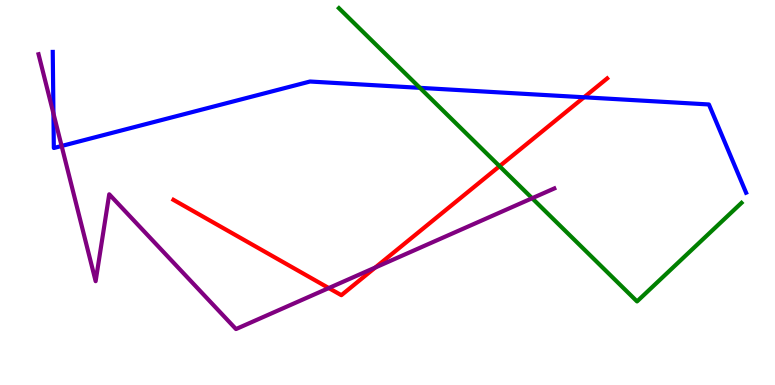[{'lines': ['blue', 'red'], 'intersections': [{'x': 7.54, 'y': 7.47}]}, {'lines': ['green', 'red'], 'intersections': [{'x': 6.45, 'y': 5.68}]}, {'lines': ['purple', 'red'], 'intersections': [{'x': 4.24, 'y': 2.52}, {'x': 4.84, 'y': 3.05}]}, {'lines': ['blue', 'green'], 'intersections': [{'x': 5.42, 'y': 7.72}]}, {'lines': ['blue', 'purple'], 'intersections': [{'x': 0.69, 'y': 7.05}, {'x': 0.795, 'y': 6.21}]}, {'lines': ['green', 'purple'], 'intersections': [{'x': 6.87, 'y': 4.85}]}]